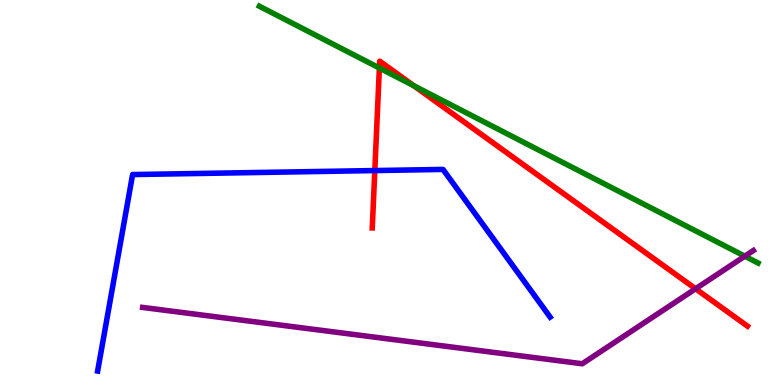[{'lines': ['blue', 'red'], 'intersections': [{'x': 4.84, 'y': 5.57}]}, {'lines': ['green', 'red'], 'intersections': [{'x': 4.9, 'y': 8.23}, {'x': 5.34, 'y': 7.77}]}, {'lines': ['purple', 'red'], 'intersections': [{'x': 8.98, 'y': 2.5}]}, {'lines': ['blue', 'green'], 'intersections': []}, {'lines': ['blue', 'purple'], 'intersections': []}, {'lines': ['green', 'purple'], 'intersections': [{'x': 9.61, 'y': 3.35}]}]